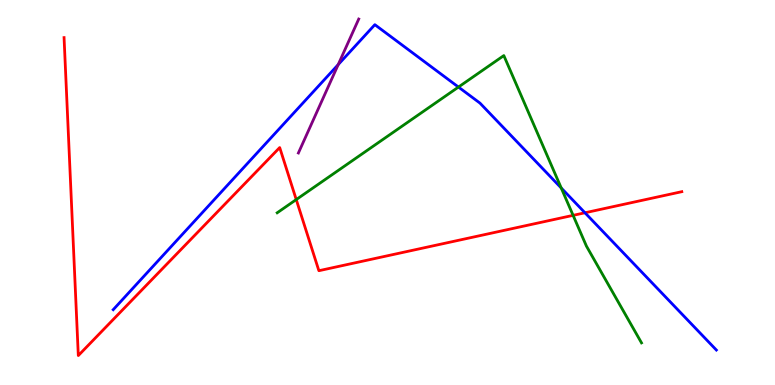[{'lines': ['blue', 'red'], 'intersections': [{'x': 7.55, 'y': 4.47}]}, {'lines': ['green', 'red'], 'intersections': [{'x': 3.82, 'y': 4.82}, {'x': 7.39, 'y': 4.41}]}, {'lines': ['purple', 'red'], 'intersections': []}, {'lines': ['blue', 'green'], 'intersections': [{'x': 5.92, 'y': 7.74}, {'x': 7.24, 'y': 5.12}]}, {'lines': ['blue', 'purple'], 'intersections': [{'x': 4.36, 'y': 8.32}]}, {'lines': ['green', 'purple'], 'intersections': []}]